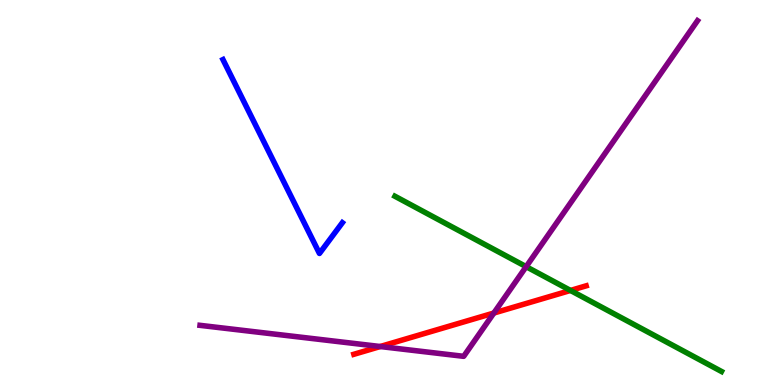[{'lines': ['blue', 'red'], 'intersections': []}, {'lines': ['green', 'red'], 'intersections': [{'x': 7.36, 'y': 2.46}]}, {'lines': ['purple', 'red'], 'intersections': [{'x': 4.91, 'y': 0.999}, {'x': 6.37, 'y': 1.87}]}, {'lines': ['blue', 'green'], 'intersections': []}, {'lines': ['blue', 'purple'], 'intersections': []}, {'lines': ['green', 'purple'], 'intersections': [{'x': 6.79, 'y': 3.07}]}]